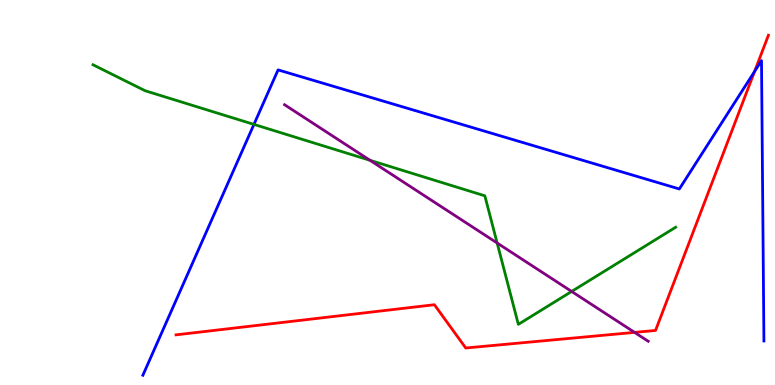[{'lines': ['blue', 'red'], 'intersections': [{'x': 9.74, 'y': 8.14}]}, {'lines': ['green', 'red'], 'intersections': []}, {'lines': ['purple', 'red'], 'intersections': [{'x': 8.19, 'y': 1.37}]}, {'lines': ['blue', 'green'], 'intersections': [{'x': 3.28, 'y': 6.77}]}, {'lines': ['blue', 'purple'], 'intersections': []}, {'lines': ['green', 'purple'], 'intersections': [{'x': 4.77, 'y': 5.84}, {'x': 6.41, 'y': 3.69}, {'x': 7.38, 'y': 2.43}]}]